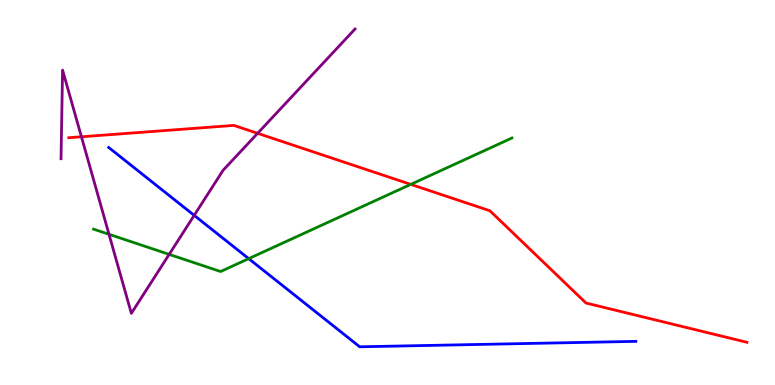[{'lines': ['blue', 'red'], 'intersections': []}, {'lines': ['green', 'red'], 'intersections': [{'x': 5.3, 'y': 5.21}]}, {'lines': ['purple', 'red'], 'intersections': [{'x': 1.05, 'y': 6.45}, {'x': 3.32, 'y': 6.54}]}, {'lines': ['blue', 'green'], 'intersections': [{'x': 3.21, 'y': 3.28}]}, {'lines': ['blue', 'purple'], 'intersections': [{'x': 2.51, 'y': 4.41}]}, {'lines': ['green', 'purple'], 'intersections': [{'x': 1.41, 'y': 3.91}, {'x': 2.18, 'y': 3.39}]}]